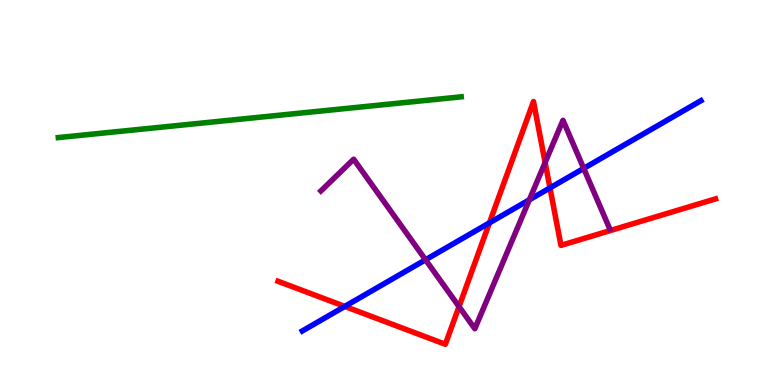[{'lines': ['blue', 'red'], 'intersections': [{'x': 4.45, 'y': 2.04}, {'x': 6.32, 'y': 4.21}, {'x': 7.1, 'y': 5.12}]}, {'lines': ['green', 'red'], 'intersections': []}, {'lines': ['purple', 'red'], 'intersections': [{'x': 5.92, 'y': 2.04}, {'x': 7.03, 'y': 5.78}]}, {'lines': ['blue', 'green'], 'intersections': []}, {'lines': ['blue', 'purple'], 'intersections': [{'x': 5.49, 'y': 3.25}, {'x': 6.83, 'y': 4.81}, {'x': 7.53, 'y': 5.63}]}, {'lines': ['green', 'purple'], 'intersections': []}]